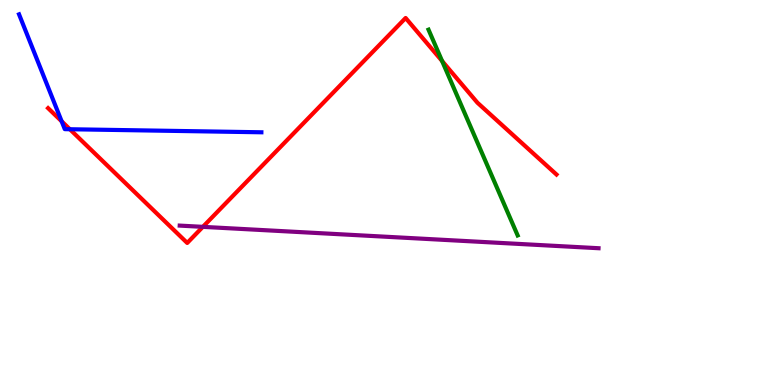[{'lines': ['blue', 'red'], 'intersections': [{'x': 0.796, 'y': 6.85}, {'x': 0.901, 'y': 6.64}]}, {'lines': ['green', 'red'], 'intersections': [{'x': 5.7, 'y': 8.41}]}, {'lines': ['purple', 'red'], 'intersections': [{'x': 2.62, 'y': 4.11}]}, {'lines': ['blue', 'green'], 'intersections': []}, {'lines': ['blue', 'purple'], 'intersections': []}, {'lines': ['green', 'purple'], 'intersections': []}]